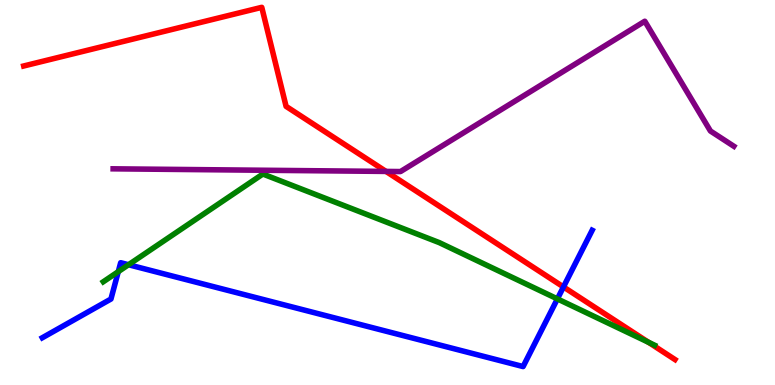[{'lines': ['blue', 'red'], 'intersections': [{'x': 7.27, 'y': 2.55}]}, {'lines': ['green', 'red'], 'intersections': [{'x': 8.37, 'y': 1.11}]}, {'lines': ['purple', 'red'], 'intersections': [{'x': 4.98, 'y': 5.55}]}, {'lines': ['blue', 'green'], 'intersections': [{'x': 1.53, 'y': 2.94}, {'x': 1.66, 'y': 3.12}, {'x': 7.19, 'y': 2.24}]}, {'lines': ['blue', 'purple'], 'intersections': []}, {'lines': ['green', 'purple'], 'intersections': []}]